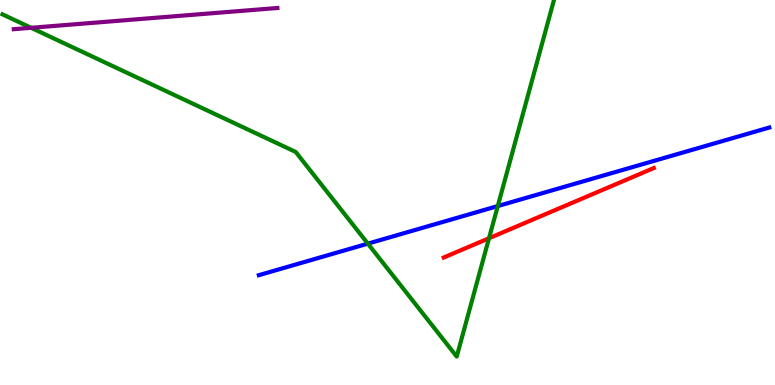[{'lines': ['blue', 'red'], 'intersections': []}, {'lines': ['green', 'red'], 'intersections': [{'x': 6.31, 'y': 3.81}]}, {'lines': ['purple', 'red'], 'intersections': []}, {'lines': ['blue', 'green'], 'intersections': [{'x': 4.75, 'y': 3.67}, {'x': 6.42, 'y': 4.65}]}, {'lines': ['blue', 'purple'], 'intersections': []}, {'lines': ['green', 'purple'], 'intersections': [{'x': 0.401, 'y': 9.28}]}]